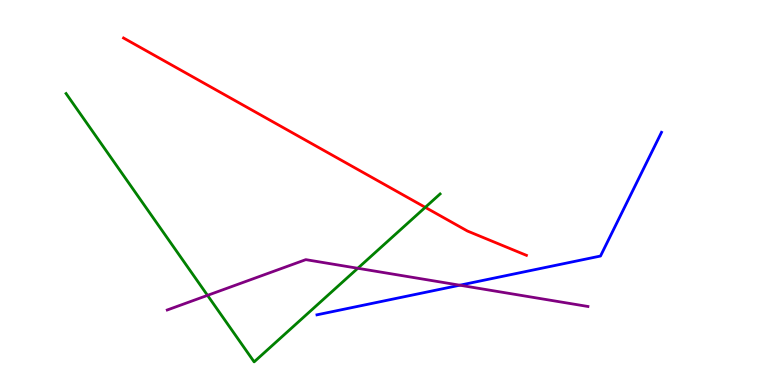[{'lines': ['blue', 'red'], 'intersections': []}, {'lines': ['green', 'red'], 'intersections': [{'x': 5.49, 'y': 4.61}]}, {'lines': ['purple', 'red'], 'intersections': []}, {'lines': ['blue', 'green'], 'intersections': []}, {'lines': ['blue', 'purple'], 'intersections': [{'x': 5.93, 'y': 2.59}]}, {'lines': ['green', 'purple'], 'intersections': [{'x': 2.68, 'y': 2.33}, {'x': 4.62, 'y': 3.03}]}]